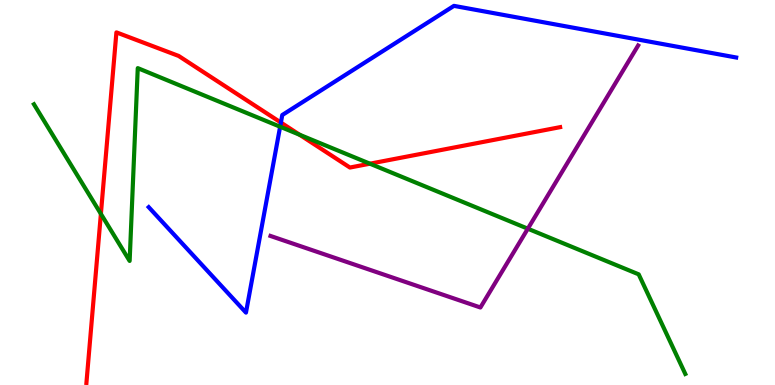[{'lines': ['blue', 'red'], 'intersections': [{'x': 3.62, 'y': 6.82}]}, {'lines': ['green', 'red'], 'intersections': [{'x': 1.3, 'y': 4.44}, {'x': 3.87, 'y': 6.5}, {'x': 4.77, 'y': 5.75}]}, {'lines': ['purple', 'red'], 'intersections': []}, {'lines': ['blue', 'green'], 'intersections': [{'x': 3.61, 'y': 6.71}]}, {'lines': ['blue', 'purple'], 'intersections': []}, {'lines': ['green', 'purple'], 'intersections': [{'x': 6.81, 'y': 4.06}]}]